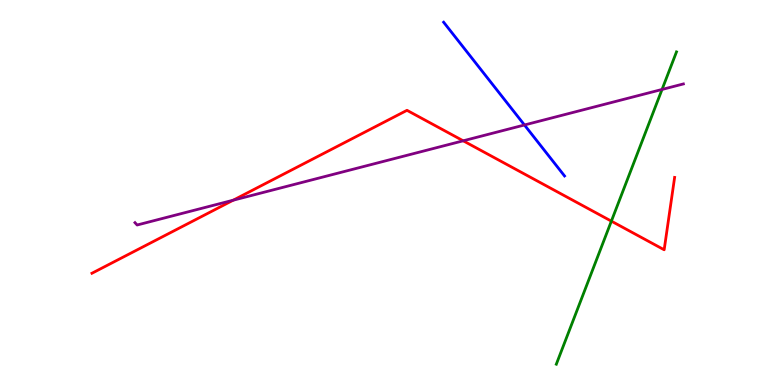[{'lines': ['blue', 'red'], 'intersections': []}, {'lines': ['green', 'red'], 'intersections': [{'x': 7.89, 'y': 4.26}]}, {'lines': ['purple', 'red'], 'intersections': [{'x': 3.01, 'y': 4.8}, {'x': 5.98, 'y': 6.34}]}, {'lines': ['blue', 'green'], 'intersections': []}, {'lines': ['blue', 'purple'], 'intersections': [{'x': 6.77, 'y': 6.75}]}, {'lines': ['green', 'purple'], 'intersections': [{'x': 8.54, 'y': 7.68}]}]